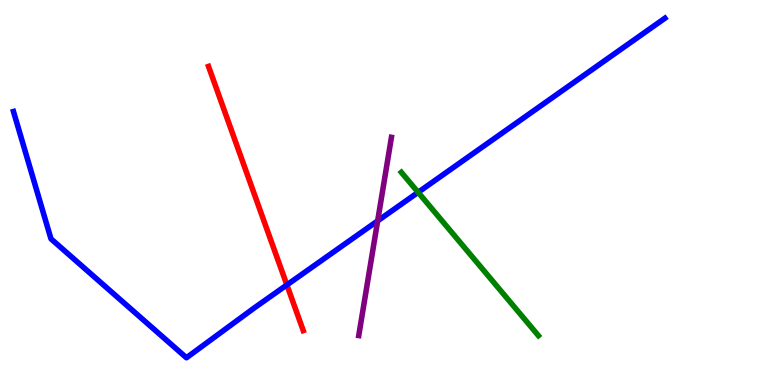[{'lines': ['blue', 'red'], 'intersections': [{'x': 3.7, 'y': 2.6}]}, {'lines': ['green', 'red'], 'intersections': []}, {'lines': ['purple', 'red'], 'intersections': []}, {'lines': ['blue', 'green'], 'intersections': [{'x': 5.4, 'y': 5.0}]}, {'lines': ['blue', 'purple'], 'intersections': [{'x': 4.87, 'y': 4.26}]}, {'lines': ['green', 'purple'], 'intersections': []}]